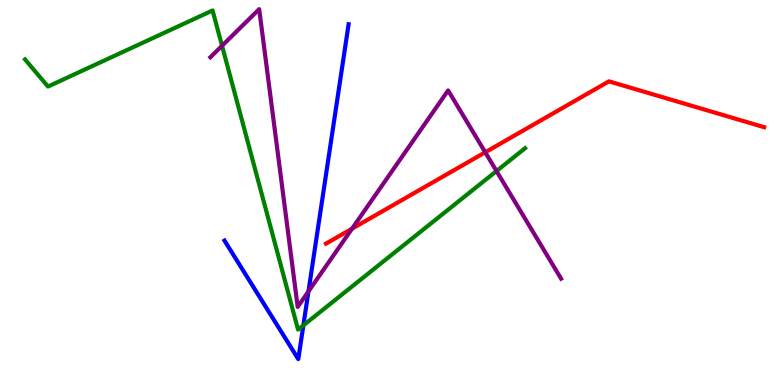[{'lines': ['blue', 'red'], 'intersections': []}, {'lines': ['green', 'red'], 'intersections': []}, {'lines': ['purple', 'red'], 'intersections': [{'x': 4.54, 'y': 4.06}, {'x': 6.26, 'y': 6.04}]}, {'lines': ['blue', 'green'], 'intersections': [{'x': 3.91, 'y': 1.55}]}, {'lines': ['blue', 'purple'], 'intersections': [{'x': 3.98, 'y': 2.43}]}, {'lines': ['green', 'purple'], 'intersections': [{'x': 2.86, 'y': 8.81}, {'x': 6.41, 'y': 5.56}]}]